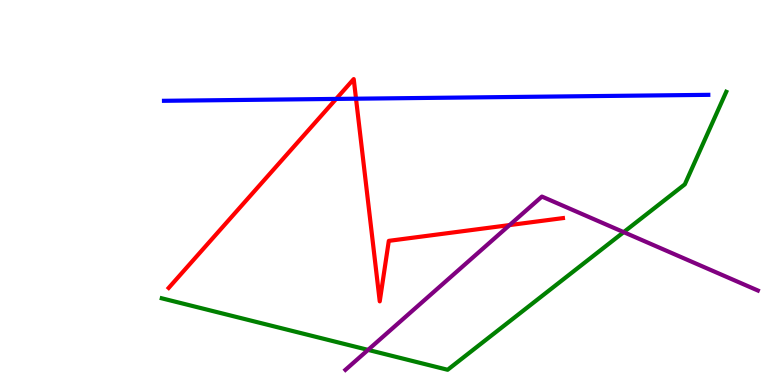[{'lines': ['blue', 'red'], 'intersections': [{'x': 4.34, 'y': 7.43}, {'x': 4.59, 'y': 7.44}]}, {'lines': ['green', 'red'], 'intersections': []}, {'lines': ['purple', 'red'], 'intersections': [{'x': 6.58, 'y': 4.15}]}, {'lines': ['blue', 'green'], 'intersections': []}, {'lines': ['blue', 'purple'], 'intersections': []}, {'lines': ['green', 'purple'], 'intersections': [{'x': 4.75, 'y': 0.912}, {'x': 8.05, 'y': 3.97}]}]